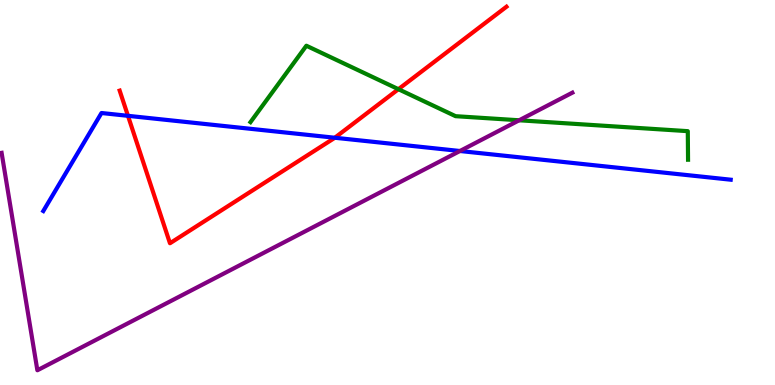[{'lines': ['blue', 'red'], 'intersections': [{'x': 1.65, 'y': 6.99}, {'x': 4.32, 'y': 6.42}]}, {'lines': ['green', 'red'], 'intersections': [{'x': 5.14, 'y': 7.68}]}, {'lines': ['purple', 'red'], 'intersections': []}, {'lines': ['blue', 'green'], 'intersections': []}, {'lines': ['blue', 'purple'], 'intersections': [{'x': 5.93, 'y': 6.08}]}, {'lines': ['green', 'purple'], 'intersections': [{'x': 6.7, 'y': 6.88}]}]